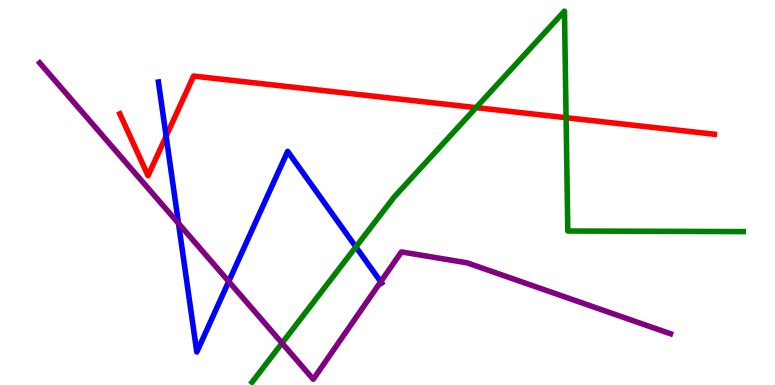[{'lines': ['blue', 'red'], 'intersections': [{'x': 2.14, 'y': 6.46}]}, {'lines': ['green', 'red'], 'intersections': [{'x': 6.14, 'y': 7.2}, {'x': 7.3, 'y': 6.94}]}, {'lines': ['purple', 'red'], 'intersections': []}, {'lines': ['blue', 'green'], 'intersections': [{'x': 4.59, 'y': 3.59}]}, {'lines': ['blue', 'purple'], 'intersections': [{'x': 2.3, 'y': 4.2}, {'x': 2.95, 'y': 2.69}, {'x': 4.91, 'y': 2.68}]}, {'lines': ['green', 'purple'], 'intersections': [{'x': 3.64, 'y': 1.09}]}]